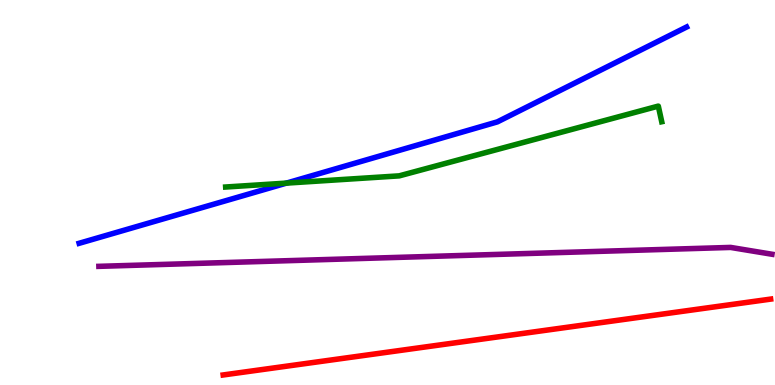[{'lines': ['blue', 'red'], 'intersections': []}, {'lines': ['green', 'red'], 'intersections': []}, {'lines': ['purple', 'red'], 'intersections': []}, {'lines': ['blue', 'green'], 'intersections': [{'x': 3.7, 'y': 5.24}]}, {'lines': ['blue', 'purple'], 'intersections': []}, {'lines': ['green', 'purple'], 'intersections': []}]